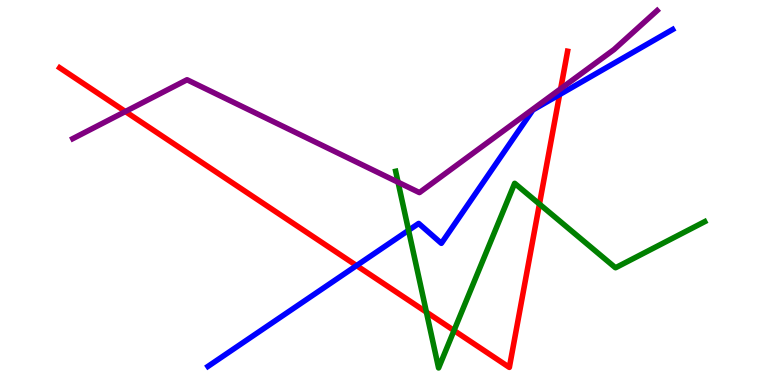[{'lines': ['blue', 'red'], 'intersections': [{'x': 4.6, 'y': 3.1}, {'x': 7.22, 'y': 7.54}]}, {'lines': ['green', 'red'], 'intersections': [{'x': 5.5, 'y': 1.89}, {'x': 5.86, 'y': 1.42}, {'x': 6.96, 'y': 4.7}]}, {'lines': ['purple', 'red'], 'intersections': [{'x': 1.62, 'y': 7.1}, {'x': 7.23, 'y': 7.69}]}, {'lines': ['blue', 'green'], 'intersections': [{'x': 5.27, 'y': 4.02}]}, {'lines': ['blue', 'purple'], 'intersections': []}, {'lines': ['green', 'purple'], 'intersections': [{'x': 5.14, 'y': 5.27}]}]